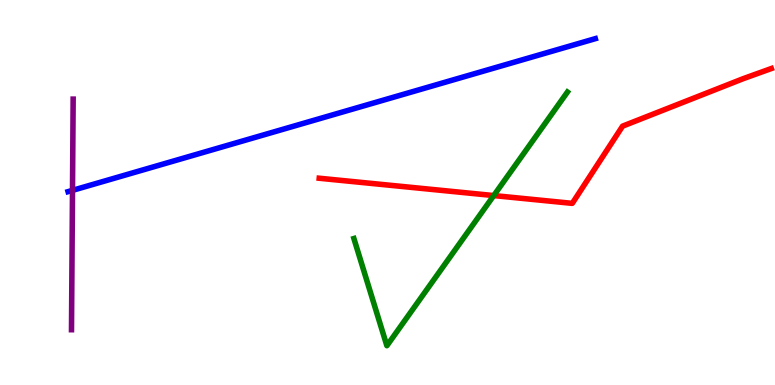[{'lines': ['blue', 'red'], 'intersections': []}, {'lines': ['green', 'red'], 'intersections': [{'x': 6.37, 'y': 4.92}]}, {'lines': ['purple', 'red'], 'intersections': []}, {'lines': ['blue', 'green'], 'intersections': []}, {'lines': ['blue', 'purple'], 'intersections': [{'x': 0.935, 'y': 5.06}]}, {'lines': ['green', 'purple'], 'intersections': []}]